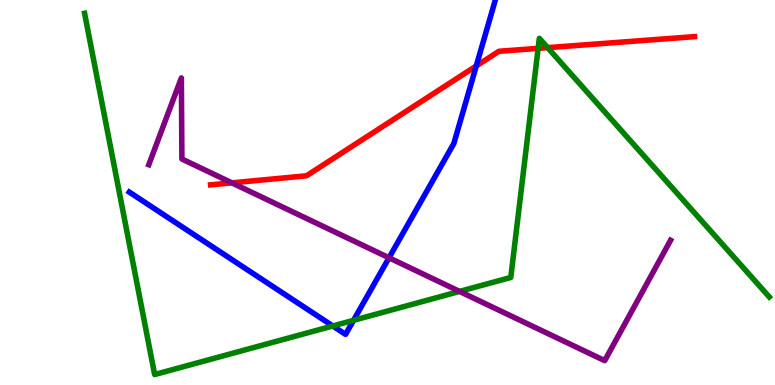[{'lines': ['blue', 'red'], 'intersections': [{'x': 6.15, 'y': 8.29}]}, {'lines': ['green', 'red'], 'intersections': [{'x': 6.94, 'y': 8.74}, {'x': 7.07, 'y': 8.76}]}, {'lines': ['purple', 'red'], 'intersections': [{'x': 2.99, 'y': 5.25}]}, {'lines': ['blue', 'green'], 'intersections': [{'x': 4.29, 'y': 1.53}, {'x': 4.56, 'y': 1.68}]}, {'lines': ['blue', 'purple'], 'intersections': [{'x': 5.02, 'y': 3.3}]}, {'lines': ['green', 'purple'], 'intersections': [{'x': 5.93, 'y': 2.43}]}]